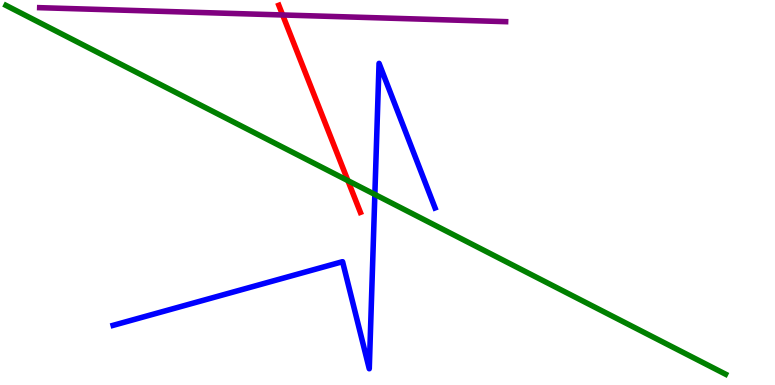[{'lines': ['blue', 'red'], 'intersections': []}, {'lines': ['green', 'red'], 'intersections': [{'x': 4.49, 'y': 5.31}]}, {'lines': ['purple', 'red'], 'intersections': [{'x': 3.65, 'y': 9.61}]}, {'lines': ['blue', 'green'], 'intersections': [{'x': 4.84, 'y': 4.95}]}, {'lines': ['blue', 'purple'], 'intersections': []}, {'lines': ['green', 'purple'], 'intersections': []}]